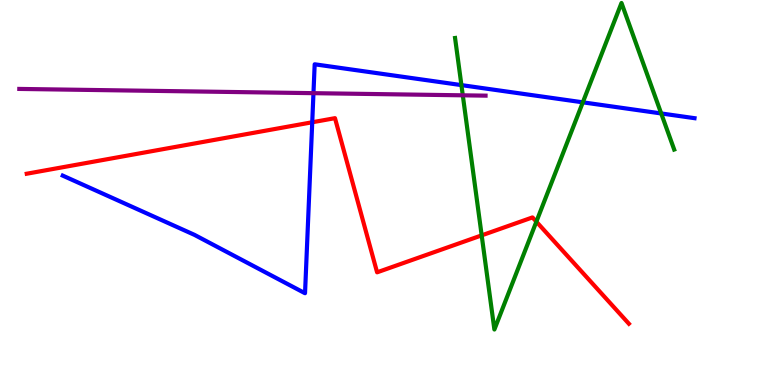[{'lines': ['blue', 'red'], 'intersections': [{'x': 4.03, 'y': 6.82}]}, {'lines': ['green', 'red'], 'intersections': [{'x': 6.22, 'y': 3.89}, {'x': 6.92, 'y': 4.24}]}, {'lines': ['purple', 'red'], 'intersections': []}, {'lines': ['blue', 'green'], 'intersections': [{'x': 5.95, 'y': 7.79}, {'x': 7.52, 'y': 7.34}, {'x': 8.53, 'y': 7.05}]}, {'lines': ['blue', 'purple'], 'intersections': [{'x': 4.04, 'y': 7.58}]}, {'lines': ['green', 'purple'], 'intersections': [{'x': 5.97, 'y': 7.52}]}]